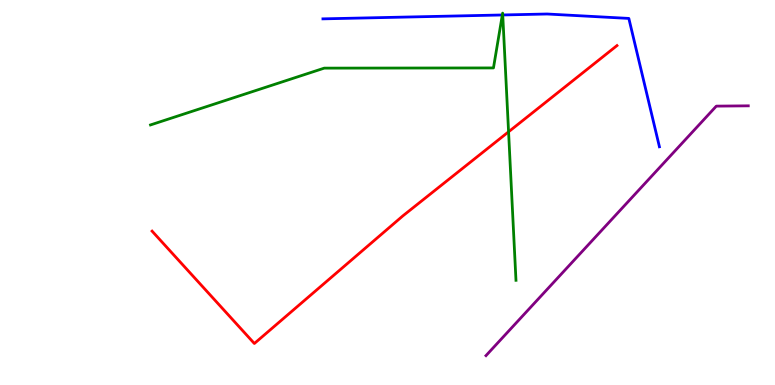[{'lines': ['blue', 'red'], 'intersections': []}, {'lines': ['green', 'red'], 'intersections': [{'x': 6.56, 'y': 6.58}]}, {'lines': ['purple', 'red'], 'intersections': []}, {'lines': ['blue', 'green'], 'intersections': [{'x': 6.48, 'y': 9.61}, {'x': 6.49, 'y': 9.61}]}, {'lines': ['blue', 'purple'], 'intersections': []}, {'lines': ['green', 'purple'], 'intersections': []}]